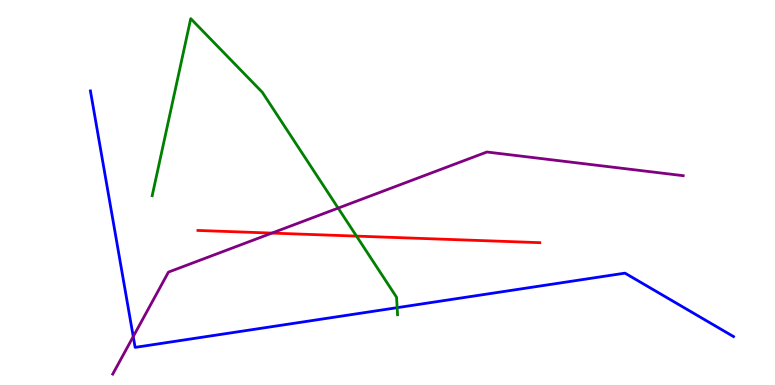[{'lines': ['blue', 'red'], 'intersections': []}, {'lines': ['green', 'red'], 'intersections': [{'x': 4.6, 'y': 3.87}]}, {'lines': ['purple', 'red'], 'intersections': [{'x': 3.51, 'y': 3.95}]}, {'lines': ['blue', 'green'], 'intersections': [{'x': 5.12, 'y': 2.01}]}, {'lines': ['blue', 'purple'], 'intersections': [{'x': 1.72, 'y': 1.26}]}, {'lines': ['green', 'purple'], 'intersections': [{'x': 4.36, 'y': 4.59}]}]